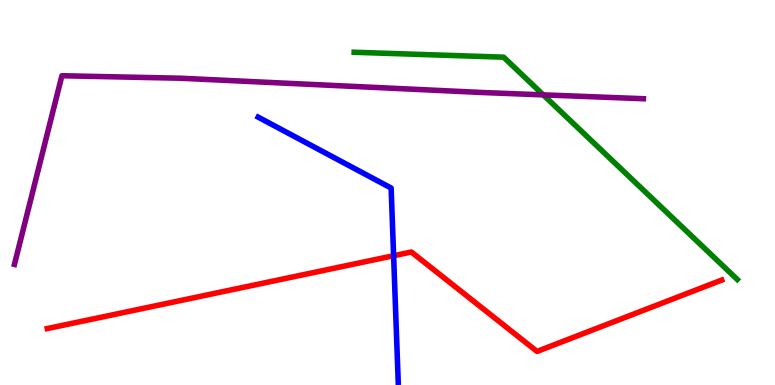[{'lines': ['blue', 'red'], 'intersections': [{'x': 5.08, 'y': 3.36}]}, {'lines': ['green', 'red'], 'intersections': []}, {'lines': ['purple', 'red'], 'intersections': []}, {'lines': ['blue', 'green'], 'intersections': []}, {'lines': ['blue', 'purple'], 'intersections': []}, {'lines': ['green', 'purple'], 'intersections': [{'x': 7.01, 'y': 7.54}]}]